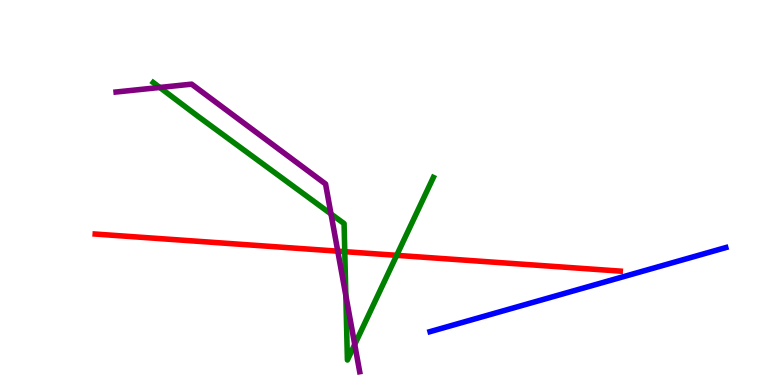[{'lines': ['blue', 'red'], 'intersections': []}, {'lines': ['green', 'red'], 'intersections': [{'x': 4.45, 'y': 3.46}, {'x': 5.12, 'y': 3.37}]}, {'lines': ['purple', 'red'], 'intersections': [{'x': 4.36, 'y': 3.48}]}, {'lines': ['blue', 'green'], 'intersections': []}, {'lines': ['blue', 'purple'], 'intersections': []}, {'lines': ['green', 'purple'], 'intersections': [{'x': 2.06, 'y': 7.73}, {'x': 4.27, 'y': 4.44}, {'x': 4.46, 'y': 2.32}, {'x': 4.58, 'y': 1.05}]}]